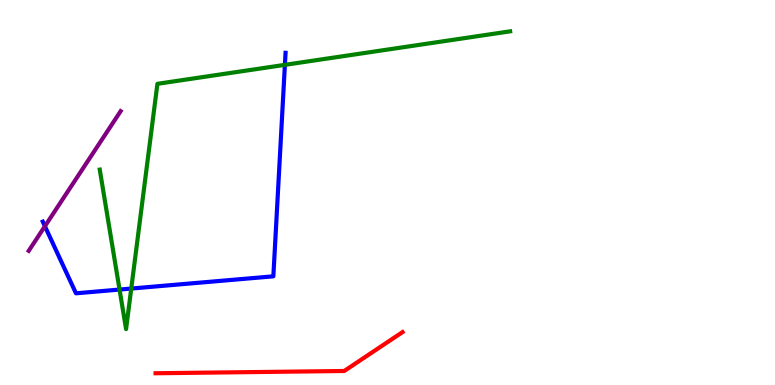[{'lines': ['blue', 'red'], 'intersections': []}, {'lines': ['green', 'red'], 'intersections': []}, {'lines': ['purple', 'red'], 'intersections': []}, {'lines': ['blue', 'green'], 'intersections': [{'x': 1.54, 'y': 2.48}, {'x': 1.69, 'y': 2.51}, {'x': 3.68, 'y': 8.32}]}, {'lines': ['blue', 'purple'], 'intersections': [{'x': 0.579, 'y': 4.12}]}, {'lines': ['green', 'purple'], 'intersections': []}]